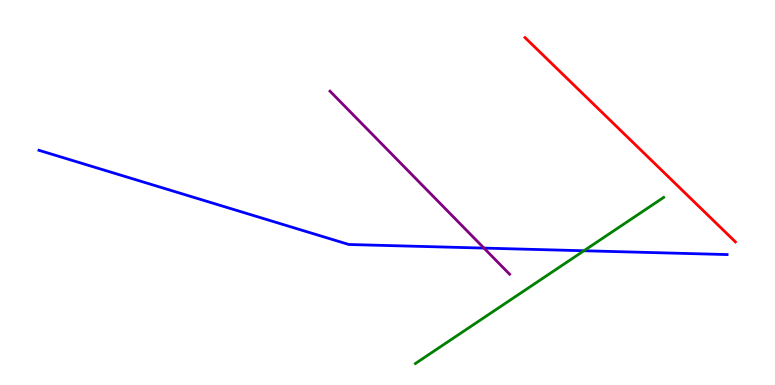[{'lines': ['blue', 'red'], 'intersections': []}, {'lines': ['green', 'red'], 'intersections': []}, {'lines': ['purple', 'red'], 'intersections': []}, {'lines': ['blue', 'green'], 'intersections': [{'x': 7.53, 'y': 3.49}]}, {'lines': ['blue', 'purple'], 'intersections': [{'x': 6.24, 'y': 3.56}]}, {'lines': ['green', 'purple'], 'intersections': []}]